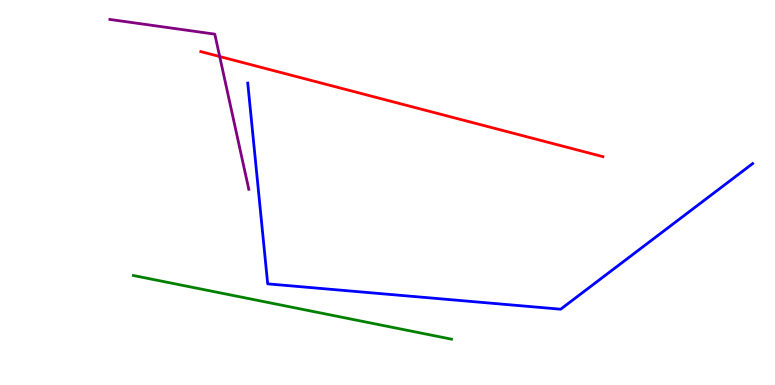[{'lines': ['blue', 'red'], 'intersections': []}, {'lines': ['green', 'red'], 'intersections': []}, {'lines': ['purple', 'red'], 'intersections': [{'x': 2.83, 'y': 8.53}]}, {'lines': ['blue', 'green'], 'intersections': []}, {'lines': ['blue', 'purple'], 'intersections': []}, {'lines': ['green', 'purple'], 'intersections': []}]